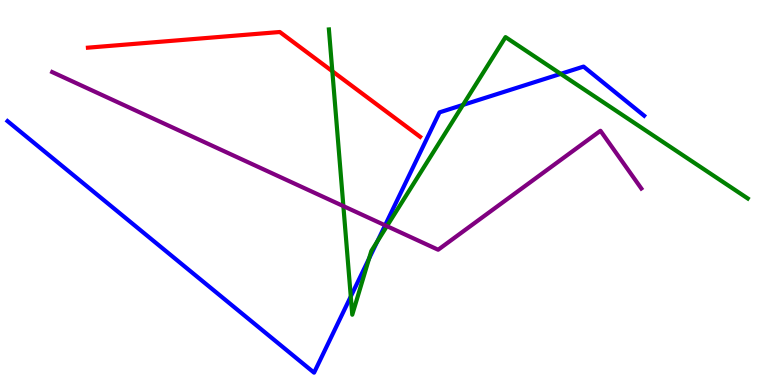[{'lines': ['blue', 'red'], 'intersections': []}, {'lines': ['green', 'red'], 'intersections': [{'x': 4.29, 'y': 8.15}]}, {'lines': ['purple', 'red'], 'intersections': []}, {'lines': ['blue', 'green'], 'intersections': [{'x': 4.53, 'y': 2.3}, {'x': 4.76, 'y': 3.28}, {'x': 4.87, 'y': 3.73}, {'x': 5.97, 'y': 7.28}, {'x': 7.23, 'y': 8.08}]}, {'lines': ['blue', 'purple'], 'intersections': [{'x': 4.97, 'y': 4.15}]}, {'lines': ['green', 'purple'], 'intersections': [{'x': 4.43, 'y': 4.65}, {'x': 4.99, 'y': 4.13}]}]